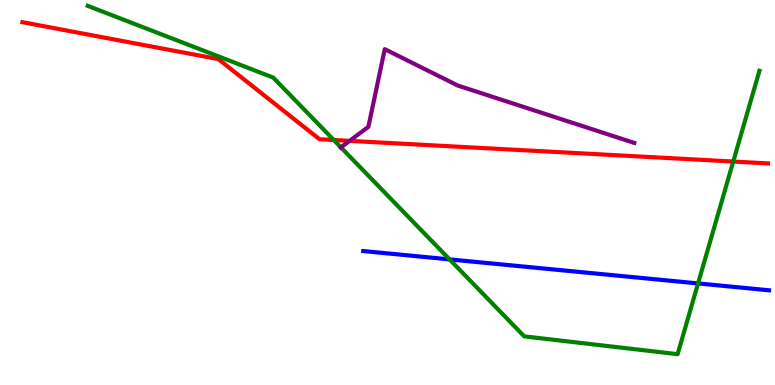[{'lines': ['blue', 'red'], 'intersections': []}, {'lines': ['green', 'red'], 'intersections': [{'x': 4.31, 'y': 6.36}, {'x': 9.46, 'y': 5.8}]}, {'lines': ['purple', 'red'], 'intersections': [{'x': 4.51, 'y': 6.34}]}, {'lines': ['blue', 'green'], 'intersections': [{'x': 5.8, 'y': 3.26}, {'x': 9.01, 'y': 2.64}]}, {'lines': ['blue', 'purple'], 'intersections': []}, {'lines': ['green', 'purple'], 'intersections': [{'x': 4.4, 'y': 6.17}]}]